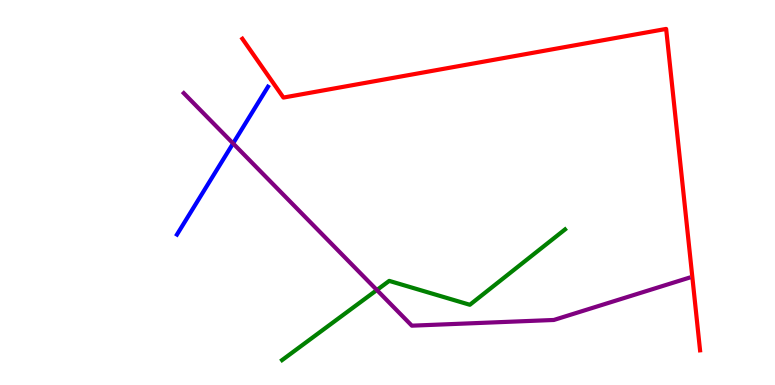[{'lines': ['blue', 'red'], 'intersections': []}, {'lines': ['green', 'red'], 'intersections': []}, {'lines': ['purple', 'red'], 'intersections': []}, {'lines': ['blue', 'green'], 'intersections': []}, {'lines': ['blue', 'purple'], 'intersections': [{'x': 3.01, 'y': 6.27}]}, {'lines': ['green', 'purple'], 'intersections': [{'x': 4.86, 'y': 2.47}]}]